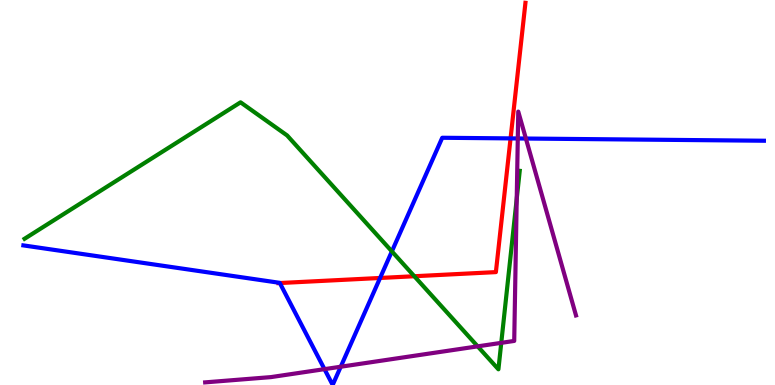[{'lines': ['blue', 'red'], 'intersections': [{'x': 3.61, 'y': 2.65}, {'x': 4.9, 'y': 2.78}, {'x': 6.59, 'y': 6.41}]}, {'lines': ['green', 'red'], 'intersections': [{'x': 5.35, 'y': 2.83}]}, {'lines': ['purple', 'red'], 'intersections': []}, {'lines': ['blue', 'green'], 'intersections': [{'x': 5.06, 'y': 3.47}]}, {'lines': ['blue', 'purple'], 'intersections': [{'x': 4.19, 'y': 0.412}, {'x': 4.4, 'y': 0.475}, {'x': 6.68, 'y': 6.4}, {'x': 6.79, 'y': 6.4}]}, {'lines': ['green', 'purple'], 'intersections': [{'x': 6.16, 'y': 1.0}, {'x': 6.47, 'y': 1.09}, {'x': 6.67, 'y': 4.83}]}]